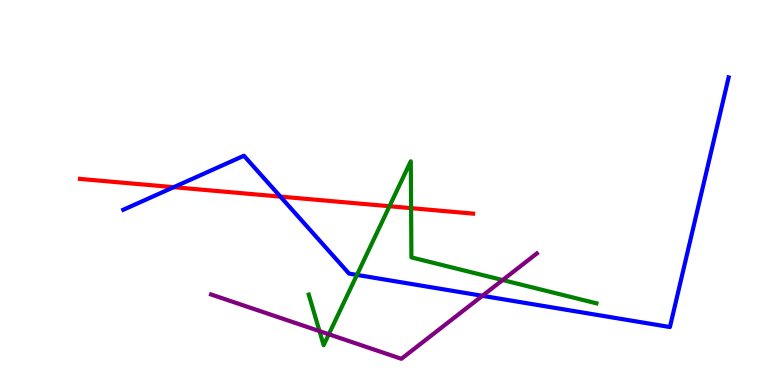[{'lines': ['blue', 'red'], 'intersections': [{'x': 2.24, 'y': 5.14}, {'x': 3.62, 'y': 4.89}]}, {'lines': ['green', 'red'], 'intersections': [{'x': 5.03, 'y': 4.64}, {'x': 5.3, 'y': 4.59}]}, {'lines': ['purple', 'red'], 'intersections': []}, {'lines': ['blue', 'green'], 'intersections': [{'x': 4.61, 'y': 2.86}]}, {'lines': ['blue', 'purple'], 'intersections': [{'x': 6.22, 'y': 2.32}]}, {'lines': ['green', 'purple'], 'intersections': [{'x': 4.12, 'y': 1.4}, {'x': 4.24, 'y': 1.32}, {'x': 6.49, 'y': 2.73}]}]